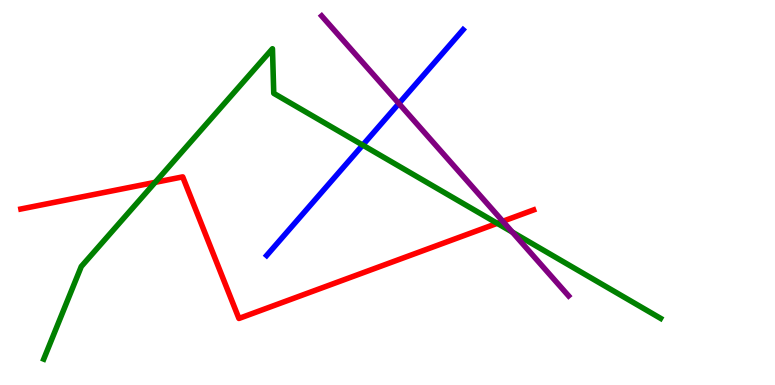[{'lines': ['blue', 'red'], 'intersections': []}, {'lines': ['green', 'red'], 'intersections': [{'x': 2.0, 'y': 5.26}, {'x': 6.42, 'y': 4.2}]}, {'lines': ['purple', 'red'], 'intersections': [{'x': 6.49, 'y': 4.25}]}, {'lines': ['blue', 'green'], 'intersections': [{'x': 4.68, 'y': 6.23}]}, {'lines': ['blue', 'purple'], 'intersections': [{'x': 5.15, 'y': 7.31}]}, {'lines': ['green', 'purple'], 'intersections': [{'x': 6.61, 'y': 3.97}]}]